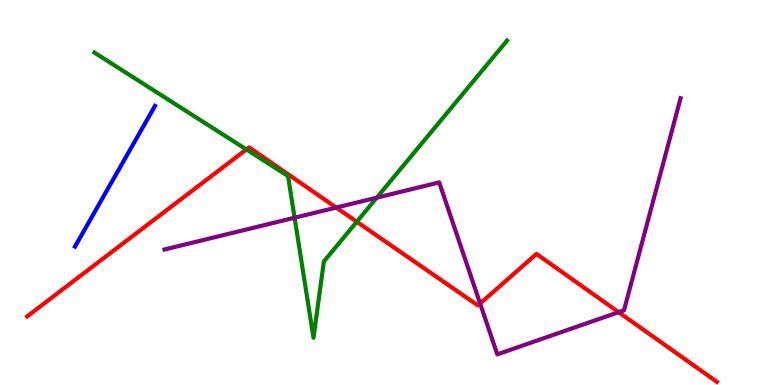[{'lines': ['blue', 'red'], 'intersections': []}, {'lines': ['green', 'red'], 'intersections': [{'x': 3.18, 'y': 6.12}, {'x': 4.6, 'y': 4.24}]}, {'lines': ['purple', 'red'], 'intersections': [{'x': 4.34, 'y': 4.61}, {'x': 6.19, 'y': 2.12}, {'x': 7.98, 'y': 1.89}]}, {'lines': ['blue', 'green'], 'intersections': []}, {'lines': ['blue', 'purple'], 'intersections': []}, {'lines': ['green', 'purple'], 'intersections': [{'x': 3.8, 'y': 4.34}, {'x': 4.86, 'y': 4.87}]}]